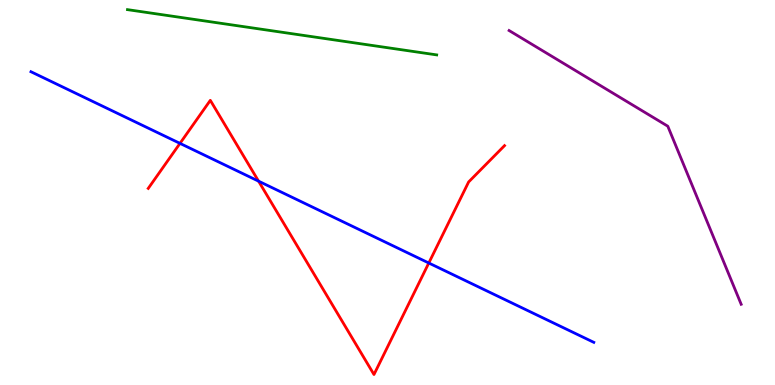[{'lines': ['blue', 'red'], 'intersections': [{'x': 2.32, 'y': 6.28}, {'x': 3.34, 'y': 5.29}, {'x': 5.53, 'y': 3.17}]}, {'lines': ['green', 'red'], 'intersections': []}, {'lines': ['purple', 'red'], 'intersections': []}, {'lines': ['blue', 'green'], 'intersections': []}, {'lines': ['blue', 'purple'], 'intersections': []}, {'lines': ['green', 'purple'], 'intersections': []}]